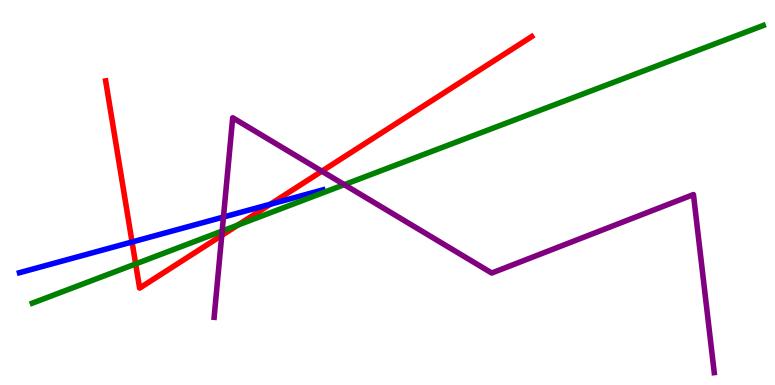[{'lines': ['blue', 'red'], 'intersections': [{'x': 1.7, 'y': 3.71}, {'x': 3.49, 'y': 4.7}]}, {'lines': ['green', 'red'], 'intersections': [{'x': 1.75, 'y': 3.14}, {'x': 3.07, 'y': 4.15}]}, {'lines': ['purple', 'red'], 'intersections': [{'x': 2.86, 'y': 3.89}, {'x': 4.15, 'y': 5.55}]}, {'lines': ['blue', 'green'], 'intersections': []}, {'lines': ['blue', 'purple'], 'intersections': [{'x': 2.88, 'y': 4.36}]}, {'lines': ['green', 'purple'], 'intersections': [{'x': 2.87, 'y': 4.0}, {'x': 4.44, 'y': 5.2}]}]